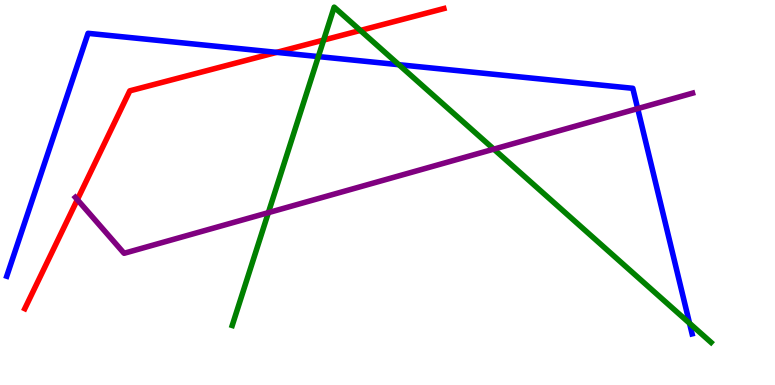[{'lines': ['blue', 'red'], 'intersections': [{'x': 3.57, 'y': 8.64}]}, {'lines': ['green', 'red'], 'intersections': [{'x': 4.18, 'y': 8.96}, {'x': 4.65, 'y': 9.21}]}, {'lines': ['purple', 'red'], 'intersections': [{'x': 0.998, 'y': 4.81}]}, {'lines': ['blue', 'green'], 'intersections': [{'x': 4.11, 'y': 8.53}, {'x': 5.15, 'y': 8.32}, {'x': 8.9, 'y': 1.6}]}, {'lines': ['blue', 'purple'], 'intersections': [{'x': 8.23, 'y': 7.18}]}, {'lines': ['green', 'purple'], 'intersections': [{'x': 3.46, 'y': 4.48}, {'x': 6.37, 'y': 6.13}]}]